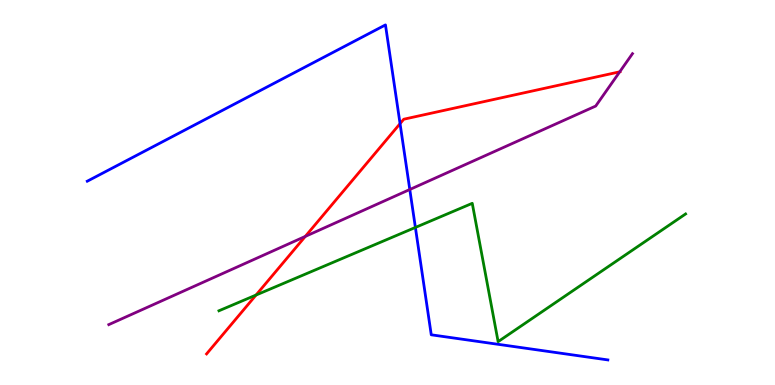[{'lines': ['blue', 'red'], 'intersections': [{'x': 5.16, 'y': 6.79}]}, {'lines': ['green', 'red'], 'intersections': [{'x': 3.3, 'y': 2.34}]}, {'lines': ['purple', 'red'], 'intersections': [{'x': 3.94, 'y': 3.86}, {'x': 8.0, 'y': 8.13}]}, {'lines': ['blue', 'green'], 'intersections': [{'x': 5.36, 'y': 4.09}]}, {'lines': ['blue', 'purple'], 'intersections': [{'x': 5.29, 'y': 5.08}]}, {'lines': ['green', 'purple'], 'intersections': []}]